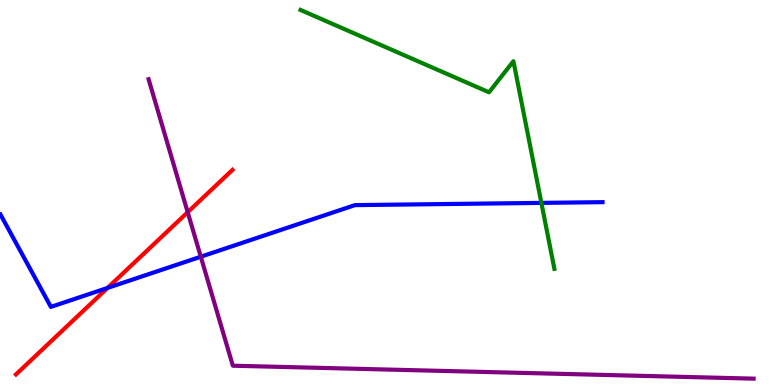[{'lines': ['blue', 'red'], 'intersections': [{'x': 1.39, 'y': 2.52}]}, {'lines': ['green', 'red'], 'intersections': []}, {'lines': ['purple', 'red'], 'intersections': [{'x': 2.42, 'y': 4.49}]}, {'lines': ['blue', 'green'], 'intersections': [{'x': 6.99, 'y': 4.73}]}, {'lines': ['blue', 'purple'], 'intersections': [{'x': 2.59, 'y': 3.33}]}, {'lines': ['green', 'purple'], 'intersections': []}]